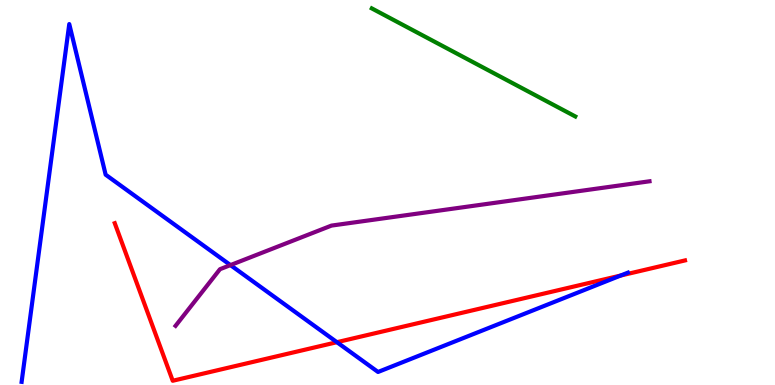[{'lines': ['blue', 'red'], 'intersections': [{'x': 4.35, 'y': 1.11}, {'x': 8.01, 'y': 2.84}]}, {'lines': ['green', 'red'], 'intersections': []}, {'lines': ['purple', 'red'], 'intersections': []}, {'lines': ['blue', 'green'], 'intersections': []}, {'lines': ['blue', 'purple'], 'intersections': [{'x': 2.97, 'y': 3.11}]}, {'lines': ['green', 'purple'], 'intersections': []}]